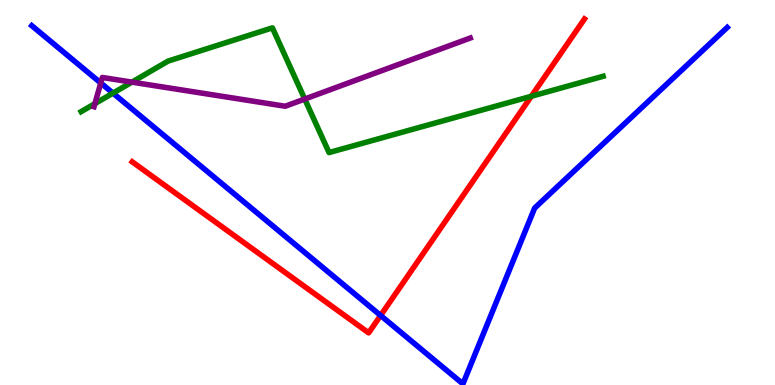[{'lines': ['blue', 'red'], 'intersections': [{'x': 4.91, 'y': 1.81}]}, {'lines': ['green', 'red'], 'intersections': [{'x': 6.86, 'y': 7.5}]}, {'lines': ['purple', 'red'], 'intersections': []}, {'lines': ['blue', 'green'], 'intersections': [{'x': 1.46, 'y': 7.58}]}, {'lines': ['blue', 'purple'], 'intersections': [{'x': 1.3, 'y': 7.84}]}, {'lines': ['green', 'purple'], 'intersections': [{'x': 1.22, 'y': 7.31}, {'x': 1.7, 'y': 7.87}, {'x': 3.93, 'y': 7.43}]}]